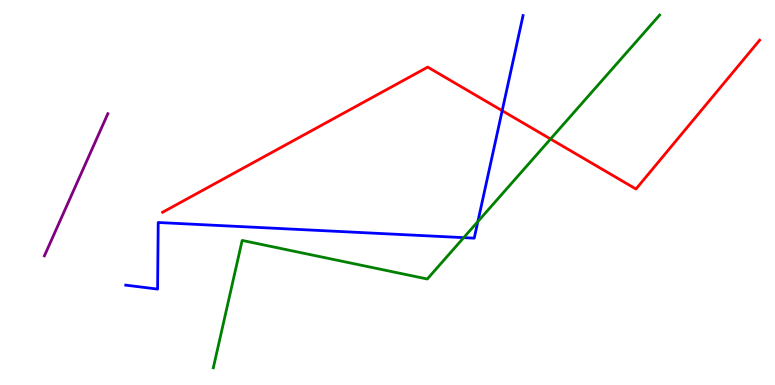[{'lines': ['blue', 'red'], 'intersections': [{'x': 6.48, 'y': 7.12}]}, {'lines': ['green', 'red'], 'intersections': [{'x': 7.1, 'y': 6.39}]}, {'lines': ['purple', 'red'], 'intersections': []}, {'lines': ['blue', 'green'], 'intersections': [{'x': 5.98, 'y': 3.83}, {'x': 6.17, 'y': 4.24}]}, {'lines': ['blue', 'purple'], 'intersections': []}, {'lines': ['green', 'purple'], 'intersections': []}]